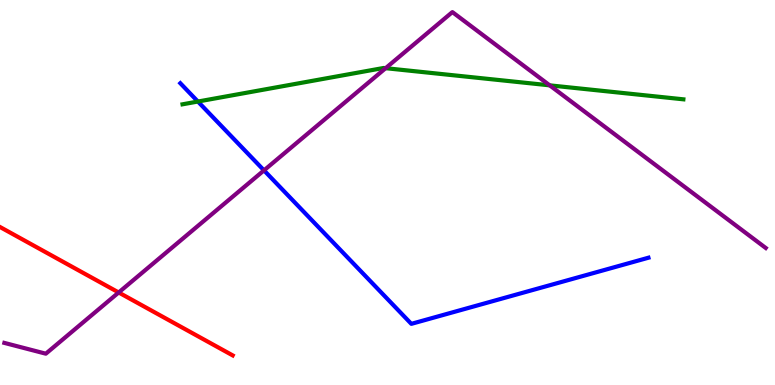[{'lines': ['blue', 'red'], 'intersections': []}, {'lines': ['green', 'red'], 'intersections': []}, {'lines': ['purple', 'red'], 'intersections': [{'x': 1.53, 'y': 2.4}]}, {'lines': ['blue', 'green'], 'intersections': [{'x': 2.55, 'y': 7.36}]}, {'lines': ['blue', 'purple'], 'intersections': [{'x': 3.41, 'y': 5.57}]}, {'lines': ['green', 'purple'], 'intersections': [{'x': 4.98, 'y': 8.23}, {'x': 7.09, 'y': 7.78}]}]